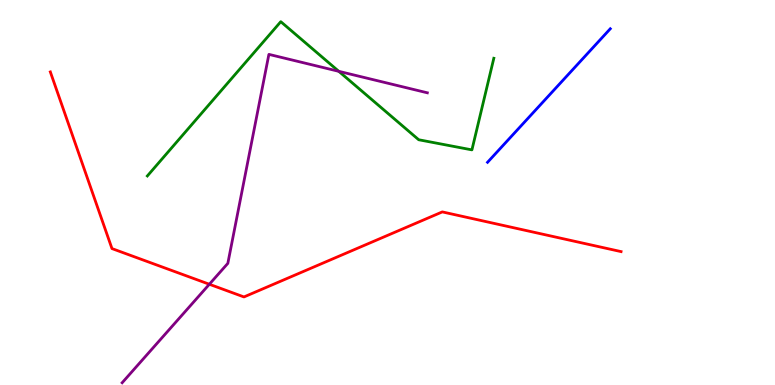[{'lines': ['blue', 'red'], 'intersections': []}, {'lines': ['green', 'red'], 'intersections': []}, {'lines': ['purple', 'red'], 'intersections': [{'x': 2.7, 'y': 2.62}]}, {'lines': ['blue', 'green'], 'intersections': []}, {'lines': ['blue', 'purple'], 'intersections': []}, {'lines': ['green', 'purple'], 'intersections': [{'x': 4.37, 'y': 8.15}]}]